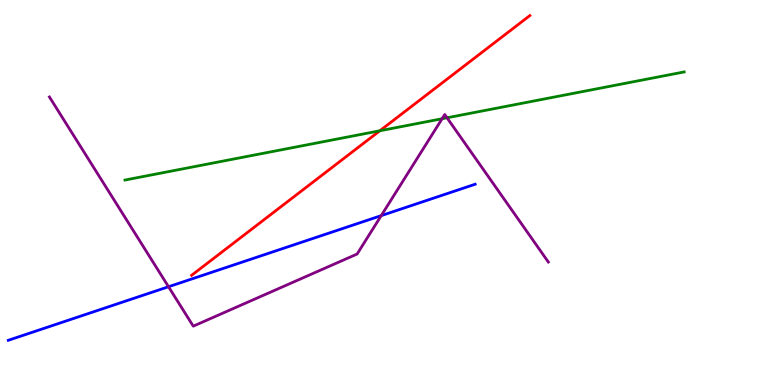[{'lines': ['blue', 'red'], 'intersections': []}, {'lines': ['green', 'red'], 'intersections': [{'x': 4.9, 'y': 6.6}]}, {'lines': ['purple', 'red'], 'intersections': []}, {'lines': ['blue', 'green'], 'intersections': []}, {'lines': ['blue', 'purple'], 'intersections': [{'x': 2.17, 'y': 2.55}, {'x': 4.92, 'y': 4.4}]}, {'lines': ['green', 'purple'], 'intersections': [{'x': 5.7, 'y': 6.92}, {'x': 5.77, 'y': 6.94}]}]